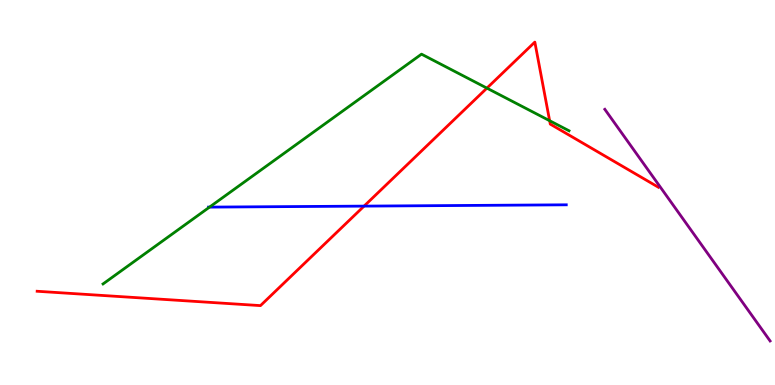[{'lines': ['blue', 'red'], 'intersections': [{'x': 4.7, 'y': 4.65}]}, {'lines': ['green', 'red'], 'intersections': [{'x': 6.28, 'y': 7.71}, {'x': 7.09, 'y': 6.86}]}, {'lines': ['purple', 'red'], 'intersections': []}, {'lines': ['blue', 'green'], 'intersections': [{'x': 2.7, 'y': 4.62}]}, {'lines': ['blue', 'purple'], 'intersections': []}, {'lines': ['green', 'purple'], 'intersections': []}]